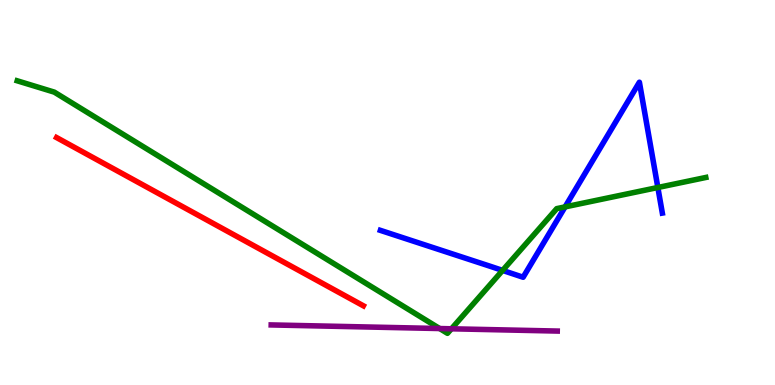[{'lines': ['blue', 'red'], 'intersections': []}, {'lines': ['green', 'red'], 'intersections': []}, {'lines': ['purple', 'red'], 'intersections': []}, {'lines': ['blue', 'green'], 'intersections': [{'x': 6.49, 'y': 2.98}, {'x': 7.29, 'y': 4.63}, {'x': 8.49, 'y': 5.13}]}, {'lines': ['blue', 'purple'], 'intersections': []}, {'lines': ['green', 'purple'], 'intersections': [{'x': 5.67, 'y': 1.47}, {'x': 5.82, 'y': 1.46}]}]